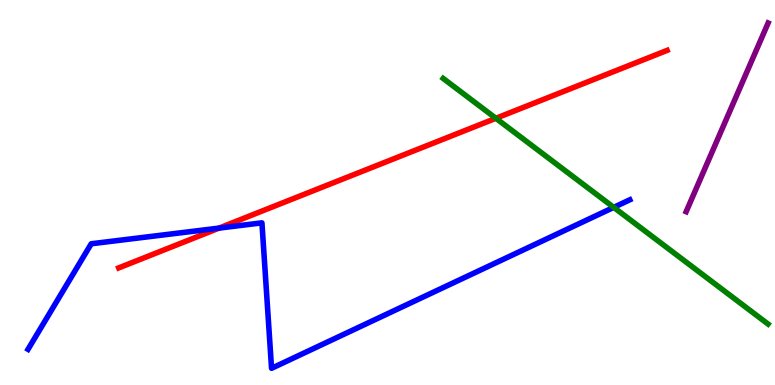[{'lines': ['blue', 'red'], 'intersections': [{'x': 2.83, 'y': 4.08}]}, {'lines': ['green', 'red'], 'intersections': [{'x': 6.4, 'y': 6.93}]}, {'lines': ['purple', 'red'], 'intersections': []}, {'lines': ['blue', 'green'], 'intersections': [{'x': 7.92, 'y': 4.61}]}, {'lines': ['blue', 'purple'], 'intersections': []}, {'lines': ['green', 'purple'], 'intersections': []}]